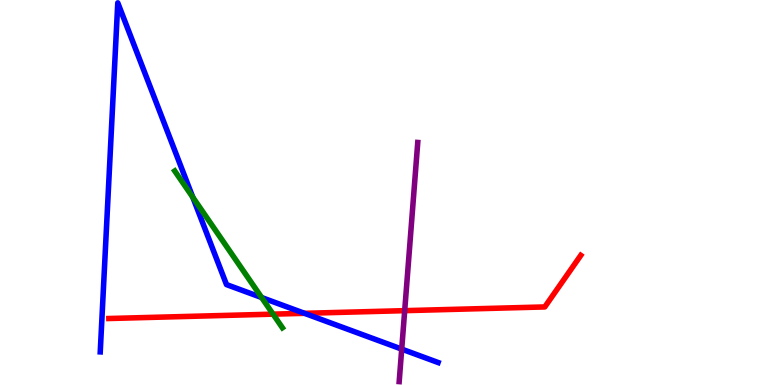[{'lines': ['blue', 'red'], 'intersections': [{'x': 3.93, 'y': 1.86}]}, {'lines': ['green', 'red'], 'intersections': [{'x': 3.52, 'y': 1.84}]}, {'lines': ['purple', 'red'], 'intersections': [{'x': 5.22, 'y': 1.93}]}, {'lines': ['blue', 'green'], 'intersections': [{'x': 2.49, 'y': 4.88}, {'x': 3.38, 'y': 2.27}]}, {'lines': ['blue', 'purple'], 'intersections': [{'x': 5.18, 'y': 0.932}]}, {'lines': ['green', 'purple'], 'intersections': []}]